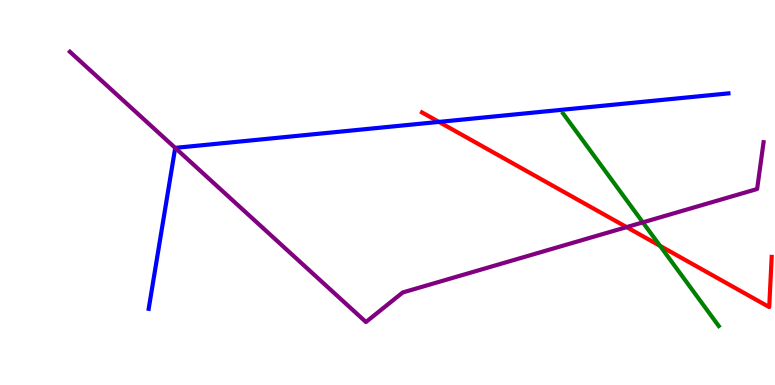[{'lines': ['blue', 'red'], 'intersections': [{'x': 5.66, 'y': 6.83}]}, {'lines': ['green', 'red'], 'intersections': [{'x': 8.52, 'y': 3.61}]}, {'lines': ['purple', 'red'], 'intersections': [{'x': 8.09, 'y': 4.1}]}, {'lines': ['blue', 'green'], 'intersections': []}, {'lines': ['blue', 'purple'], 'intersections': [{'x': 2.26, 'y': 6.16}]}, {'lines': ['green', 'purple'], 'intersections': [{'x': 8.29, 'y': 4.22}]}]